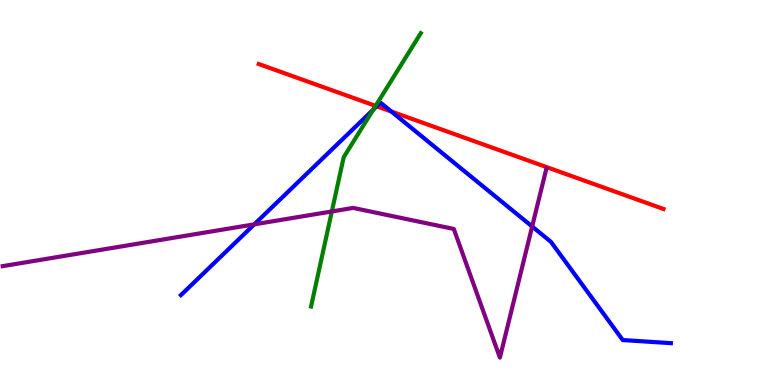[{'lines': ['blue', 'red'], 'intersections': [{'x': 4.86, 'y': 7.24}, {'x': 5.05, 'y': 7.1}]}, {'lines': ['green', 'red'], 'intersections': [{'x': 4.85, 'y': 7.25}]}, {'lines': ['purple', 'red'], 'intersections': []}, {'lines': ['blue', 'green'], 'intersections': [{'x': 4.82, 'y': 7.15}]}, {'lines': ['blue', 'purple'], 'intersections': [{'x': 3.28, 'y': 4.17}, {'x': 6.87, 'y': 4.12}]}, {'lines': ['green', 'purple'], 'intersections': [{'x': 4.28, 'y': 4.51}]}]